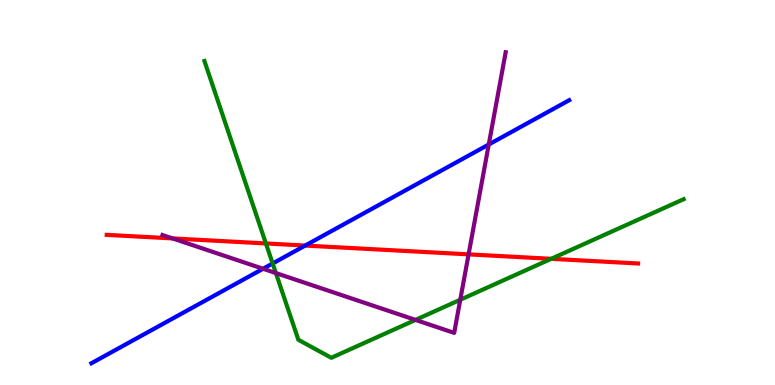[{'lines': ['blue', 'red'], 'intersections': [{'x': 3.94, 'y': 3.62}]}, {'lines': ['green', 'red'], 'intersections': [{'x': 3.43, 'y': 3.68}, {'x': 7.11, 'y': 3.28}]}, {'lines': ['purple', 'red'], 'intersections': [{'x': 2.23, 'y': 3.81}, {'x': 6.05, 'y': 3.39}]}, {'lines': ['blue', 'green'], 'intersections': [{'x': 3.52, 'y': 3.16}]}, {'lines': ['blue', 'purple'], 'intersections': [{'x': 3.39, 'y': 3.02}, {'x': 6.31, 'y': 6.25}]}, {'lines': ['green', 'purple'], 'intersections': [{'x': 3.56, 'y': 2.91}, {'x': 5.36, 'y': 1.69}, {'x': 5.94, 'y': 2.21}]}]